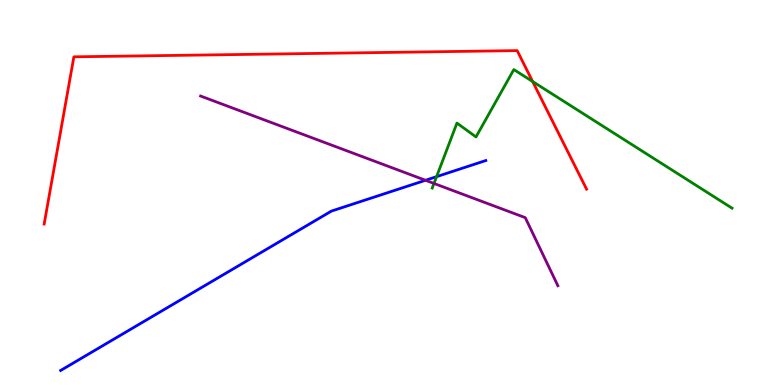[{'lines': ['blue', 'red'], 'intersections': []}, {'lines': ['green', 'red'], 'intersections': [{'x': 6.87, 'y': 7.88}]}, {'lines': ['purple', 'red'], 'intersections': []}, {'lines': ['blue', 'green'], 'intersections': [{'x': 5.63, 'y': 5.41}]}, {'lines': ['blue', 'purple'], 'intersections': [{'x': 5.49, 'y': 5.32}]}, {'lines': ['green', 'purple'], 'intersections': [{'x': 5.6, 'y': 5.23}]}]